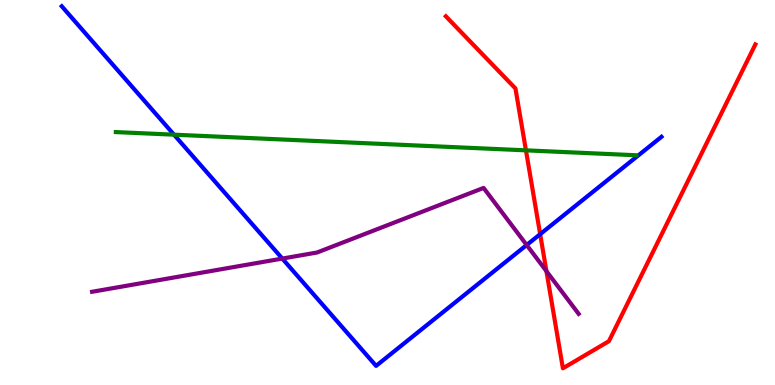[{'lines': ['blue', 'red'], 'intersections': [{'x': 6.97, 'y': 3.92}]}, {'lines': ['green', 'red'], 'intersections': [{'x': 6.79, 'y': 6.09}]}, {'lines': ['purple', 'red'], 'intersections': [{'x': 7.05, 'y': 2.96}]}, {'lines': ['blue', 'green'], 'intersections': [{'x': 2.25, 'y': 6.5}]}, {'lines': ['blue', 'purple'], 'intersections': [{'x': 3.64, 'y': 3.28}, {'x': 6.8, 'y': 3.64}]}, {'lines': ['green', 'purple'], 'intersections': []}]